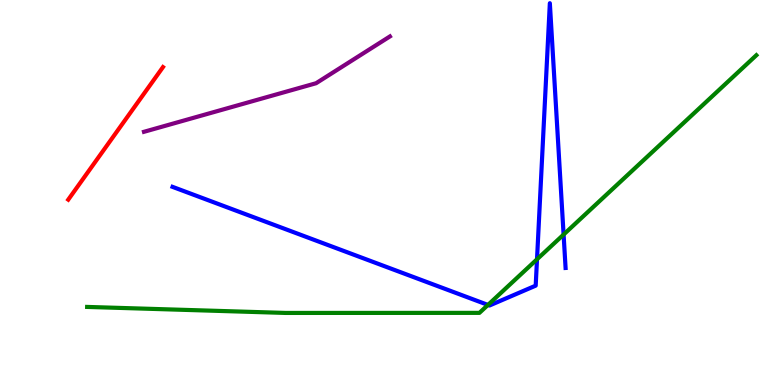[{'lines': ['blue', 'red'], 'intersections': []}, {'lines': ['green', 'red'], 'intersections': []}, {'lines': ['purple', 'red'], 'intersections': []}, {'lines': ['blue', 'green'], 'intersections': [{'x': 6.3, 'y': 2.08}, {'x': 6.93, 'y': 3.27}, {'x': 7.27, 'y': 3.91}]}, {'lines': ['blue', 'purple'], 'intersections': []}, {'lines': ['green', 'purple'], 'intersections': []}]